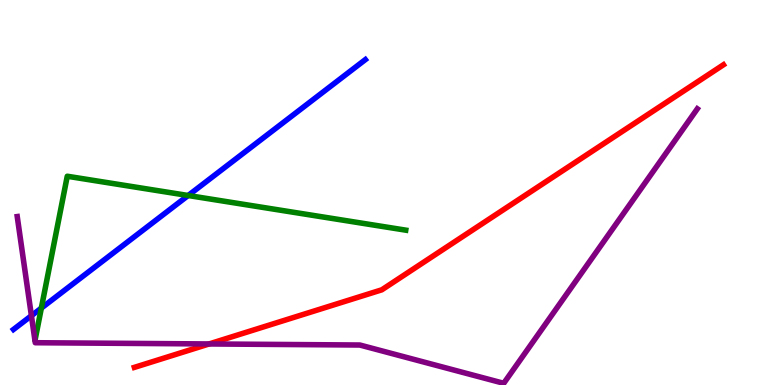[{'lines': ['blue', 'red'], 'intersections': []}, {'lines': ['green', 'red'], 'intersections': []}, {'lines': ['purple', 'red'], 'intersections': [{'x': 2.7, 'y': 1.07}]}, {'lines': ['blue', 'green'], 'intersections': [{'x': 0.533, 'y': 2.0}, {'x': 2.43, 'y': 4.92}]}, {'lines': ['blue', 'purple'], 'intersections': [{'x': 0.405, 'y': 1.8}]}, {'lines': ['green', 'purple'], 'intersections': []}]